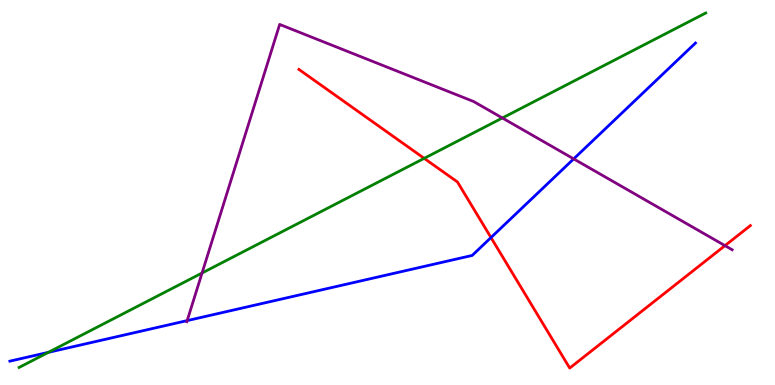[{'lines': ['blue', 'red'], 'intersections': [{'x': 6.34, 'y': 3.83}]}, {'lines': ['green', 'red'], 'intersections': [{'x': 5.47, 'y': 5.89}]}, {'lines': ['purple', 'red'], 'intersections': [{'x': 9.35, 'y': 3.62}]}, {'lines': ['blue', 'green'], 'intersections': [{'x': 0.624, 'y': 0.848}]}, {'lines': ['blue', 'purple'], 'intersections': [{'x': 2.42, 'y': 1.67}, {'x': 7.4, 'y': 5.87}]}, {'lines': ['green', 'purple'], 'intersections': [{'x': 2.61, 'y': 2.91}, {'x': 6.48, 'y': 6.94}]}]